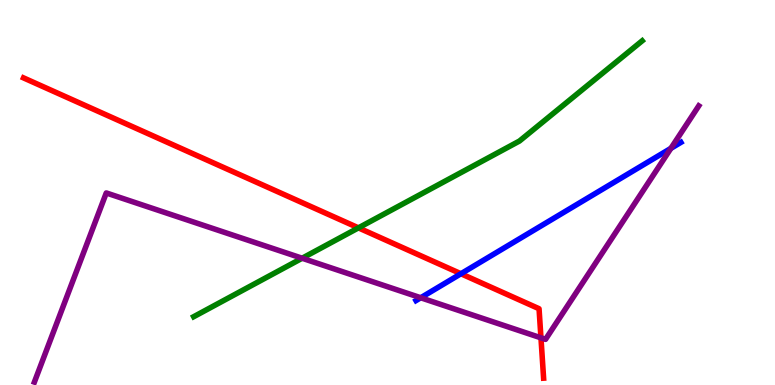[{'lines': ['blue', 'red'], 'intersections': [{'x': 5.95, 'y': 2.89}]}, {'lines': ['green', 'red'], 'intersections': [{'x': 4.63, 'y': 4.08}]}, {'lines': ['purple', 'red'], 'intersections': [{'x': 6.98, 'y': 1.23}]}, {'lines': ['blue', 'green'], 'intersections': []}, {'lines': ['blue', 'purple'], 'intersections': [{'x': 5.43, 'y': 2.27}, {'x': 8.66, 'y': 6.15}]}, {'lines': ['green', 'purple'], 'intersections': [{'x': 3.9, 'y': 3.29}]}]